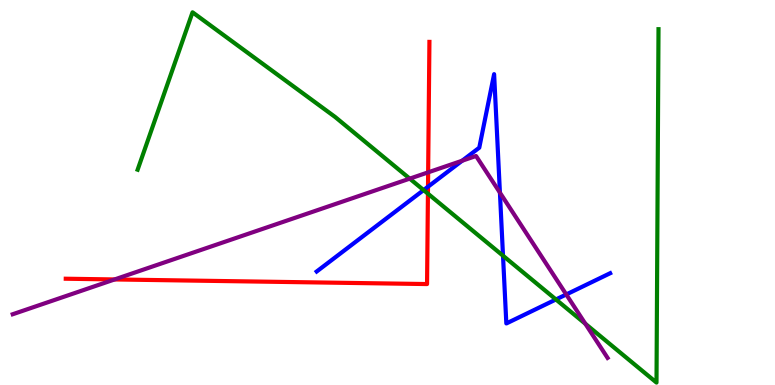[{'lines': ['blue', 'red'], 'intersections': [{'x': 5.52, 'y': 5.15}]}, {'lines': ['green', 'red'], 'intersections': [{'x': 5.52, 'y': 4.97}]}, {'lines': ['purple', 'red'], 'intersections': [{'x': 1.48, 'y': 2.74}, {'x': 5.52, 'y': 5.52}]}, {'lines': ['blue', 'green'], 'intersections': [{'x': 5.47, 'y': 5.06}, {'x': 6.49, 'y': 3.36}, {'x': 7.17, 'y': 2.22}]}, {'lines': ['blue', 'purple'], 'intersections': [{'x': 5.96, 'y': 5.83}, {'x': 6.45, 'y': 5.0}, {'x': 7.31, 'y': 2.35}]}, {'lines': ['green', 'purple'], 'intersections': [{'x': 5.29, 'y': 5.36}, {'x': 7.55, 'y': 1.59}]}]